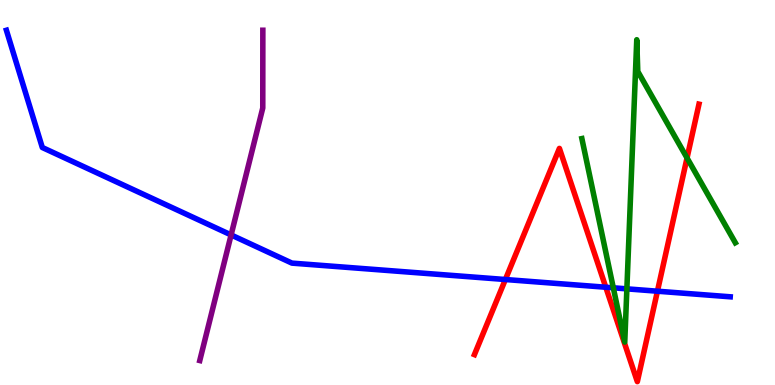[{'lines': ['blue', 'red'], 'intersections': [{'x': 6.52, 'y': 2.74}, {'x': 7.82, 'y': 2.54}, {'x': 8.48, 'y': 2.44}]}, {'lines': ['green', 'red'], 'intersections': [{'x': 8.86, 'y': 5.9}]}, {'lines': ['purple', 'red'], 'intersections': []}, {'lines': ['blue', 'green'], 'intersections': [{'x': 7.91, 'y': 2.52}, {'x': 8.09, 'y': 2.5}]}, {'lines': ['blue', 'purple'], 'intersections': [{'x': 2.98, 'y': 3.9}]}, {'lines': ['green', 'purple'], 'intersections': []}]